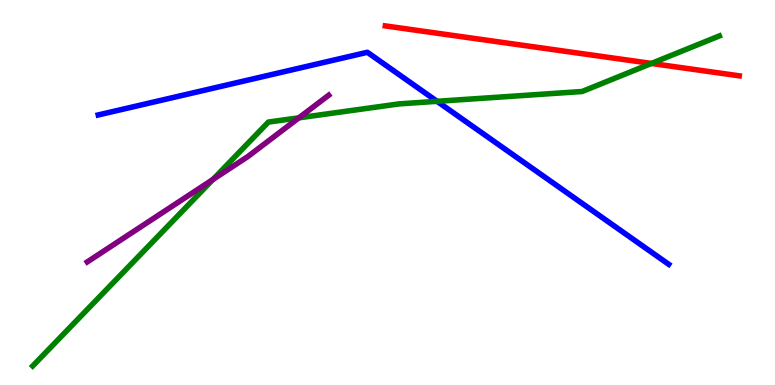[{'lines': ['blue', 'red'], 'intersections': []}, {'lines': ['green', 'red'], 'intersections': [{'x': 8.41, 'y': 8.35}]}, {'lines': ['purple', 'red'], 'intersections': []}, {'lines': ['blue', 'green'], 'intersections': [{'x': 5.64, 'y': 7.37}]}, {'lines': ['blue', 'purple'], 'intersections': []}, {'lines': ['green', 'purple'], 'intersections': [{'x': 2.75, 'y': 5.34}, {'x': 3.86, 'y': 6.94}]}]